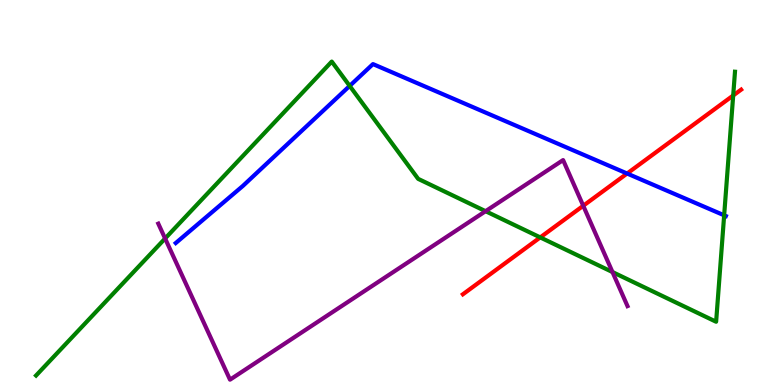[{'lines': ['blue', 'red'], 'intersections': [{'x': 8.09, 'y': 5.49}]}, {'lines': ['green', 'red'], 'intersections': [{'x': 6.97, 'y': 3.83}, {'x': 9.46, 'y': 7.52}]}, {'lines': ['purple', 'red'], 'intersections': [{'x': 7.53, 'y': 4.66}]}, {'lines': ['blue', 'green'], 'intersections': [{'x': 4.51, 'y': 7.77}, {'x': 9.34, 'y': 4.41}]}, {'lines': ['blue', 'purple'], 'intersections': []}, {'lines': ['green', 'purple'], 'intersections': [{'x': 2.13, 'y': 3.81}, {'x': 6.27, 'y': 4.51}, {'x': 7.9, 'y': 2.93}]}]